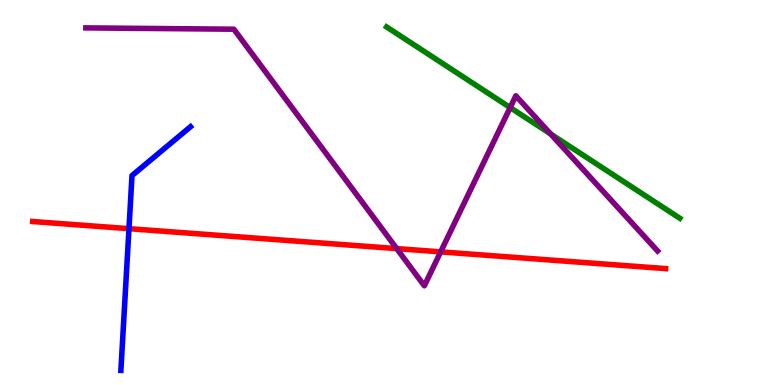[{'lines': ['blue', 'red'], 'intersections': [{'x': 1.66, 'y': 4.06}]}, {'lines': ['green', 'red'], 'intersections': []}, {'lines': ['purple', 'red'], 'intersections': [{'x': 5.12, 'y': 3.54}, {'x': 5.69, 'y': 3.46}]}, {'lines': ['blue', 'green'], 'intersections': []}, {'lines': ['blue', 'purple'], 'intersections': []}, {'lines': ['green', 'purple'], 'intersections': [{'x': 6.58, 'y': 7.21}, {'x': 7.11, 'y': 6.52}]}]